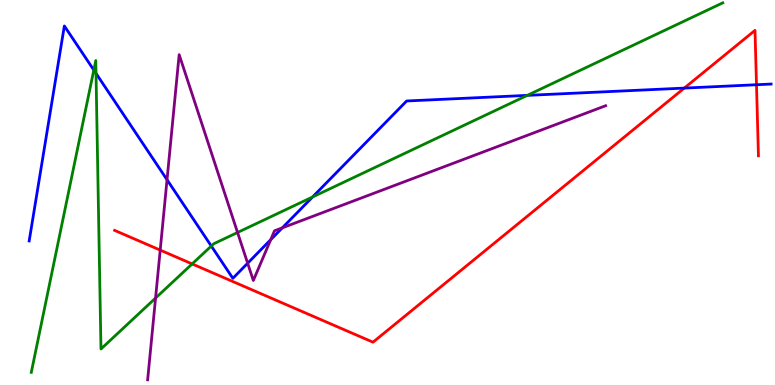[{'lines': ['blue', 'red'], 'intersections': [{'x': 8.83, 'y': 7.71}, {'x': 9.76, 'y': 7.8}]}, {'lines': ['green', 'red'], 'intersections': [{'x': 2.48, 'y': 3.14}]}, {'lines': ['purple', 'red'], 'intersections': [{'x': 2.07, 'y': 3.5}]}, {'lines': ['blue', 'green'], 'intersections': [{'x': 1.21, 'y': 8.18}, {'x': 1.24, 'y': 8.09}, {'x': 2.73, 'y': 3.61}, {'x': 4.03, 'y': 4.88}, {'x': 6.8, 'y': 7.52}]}, {'lines': ['blue', 'purple'], 'intersections': [{'x': 2.16, 'y': 5.33}, {'x': 3.2, 'y': 3.16}, {'x': 3.49, 'y': 3.77}, {'x': 3.64, 'y': 4.08}]}, {'lines': ['green', 'purple'], 'intersections': [{'x': 2.01, 'y': 2.26}, {'x': 3.07, 'y': 3.96}]}]